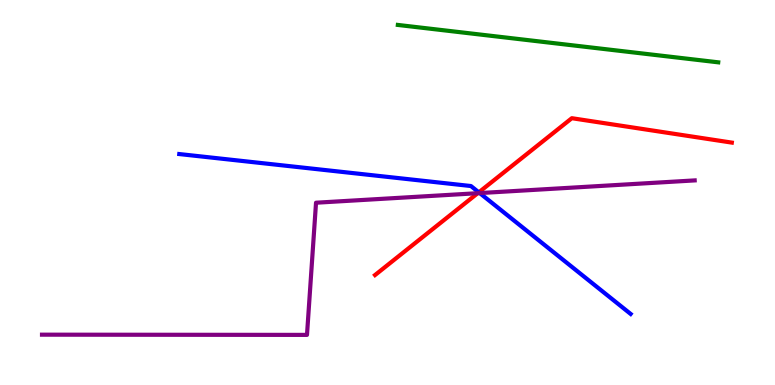[{'lines': ['blue', 'red'], 'intersections': [{'x': 6.18, 'y': 5.0}]}, {'lines': ['green', 'red'], 'intersections': []}, {'lines': ['purple', 'red'], 'intersections': [{'x': 6.16, 'y': 4.98}]}, {'lines': ['blue', 'green'], 'intersections': []}, {'lines': ['blue', 'purple'], 'intersections': [{'x': 6.19, 'y': 4.99}]}, {'lines': ['green', 'purple'], 'intersections': []}]